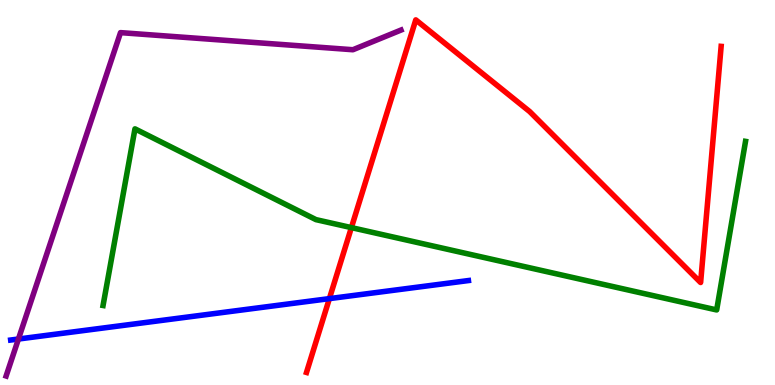[{'lines': ['blue', 'red'], 'intersections': [{'x': 4.25, 'y': 2.24}]}, {'lines': ['green', 'red'], 'intersections': [{'x': 4.53, 'y': 4.09}]}, {'lines': ['purple', 'red'], 'intersections': []}, {'lines': ['blue', 'green'], 'intersections': []}, {'lines': ['blue', 'purple'], 'intersections': [{'x': 0.238, 'y': 1.19}]}, {'lines': ['green', 'purple'], 'intersections': []}]